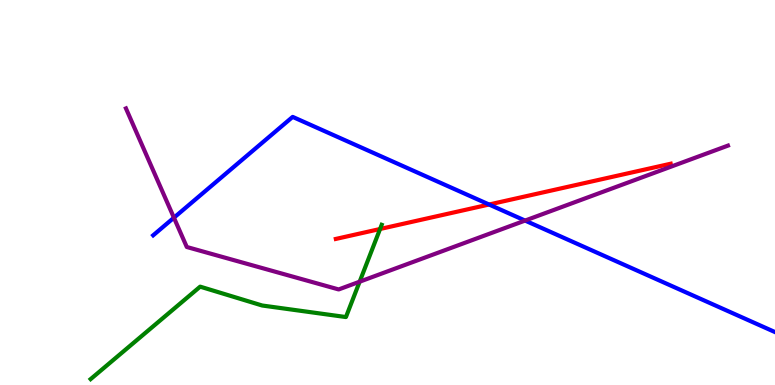[{'lines': ['blue', 'red'], 'intersections': [{'x': 6.31, 'y': 4.69}]}, {'lines': ['green', 'red'], 'intersections': [{'x': 4.9, 'y': 4.05}]}, {'lines': ['purple', 'red'], 'intersections': []}, {'lines': ['blue', 'green'], 'intersections': []}, {'lines': ['blue', 'purple'], 'intersections': [{'x': 2.24, 'y': 4.35}, {'x': 6.78, 'y': 4.27}]}, {'lines': ['green', 'purple'], 'intersections': [{'x': 4.64, 'y': 2.68}]}]